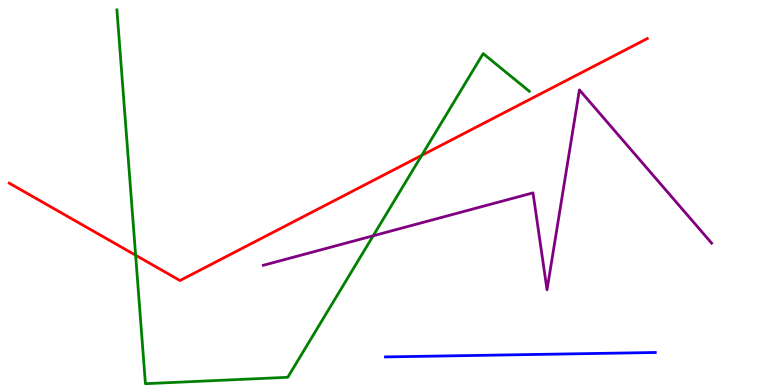[{'lines': ['blue', 'red'], 'intersections': []}, {'lines': ['green', 'red'], 'intersections': [{'x': 1.75, 'y': 3.37}, {'x': 5.44, 'y': 5.96}]}, {'lines': ['purple', 'red'], 'intersections': []}, {'lines': ['blue', 'green'], 'intersections': []}, {'lines': ['blue', 'purple'], 'intersections': []}, {'lines': ['green', 'purple'], 'intersections': [{'x': 4.82, 'y': 3.88}]}]